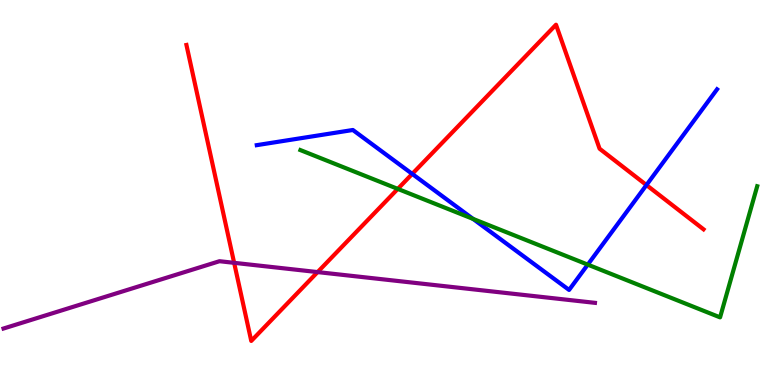[{'lines': ['blue', 'red'], 'intersections': [{'x': 5.32, 'y': 5.48}, {'x': 8.34, 'y': 5.19}]}, {'lines': ['green', 'red'], 'intersections': [{'x': 5.13, 'y': 5.09}]}, {'lines': ['purple', 'red'], 'intersections': [{'x': 3.02, 'y': 3.17}, {'x': 4.1, 'y': 2.93}]}, {'lines': ['blue', 'green'], 'intersections': [{'x': 6.1, 'y': 4.31}, {'x': 7.58, 'y': 3.13}]}, {'lines': ['blue', 'purple'], 'intersections': []}, {'lines': ['green', 'purple'], 'intersections': []}]